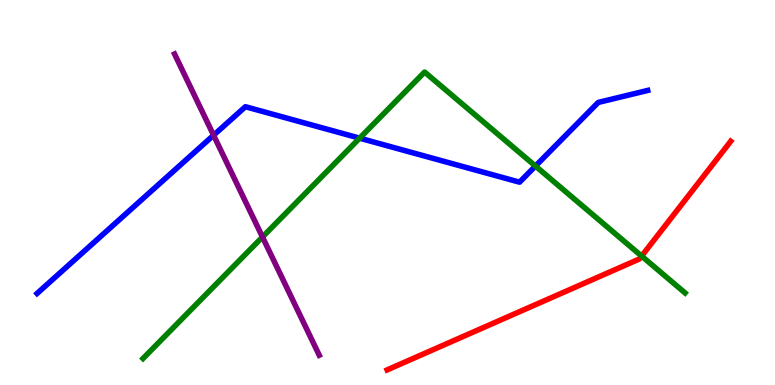[{'lines': ['blue', 'red'], 'intersections': []}, {'lines': ['green', 'red'], 'intersections': [{'x': 8.28, 'y': 3.35}]}, {'lines': ['purple', 'red'], 'intersections': []}, {'lines': ['blue', 'green'], 'intersections': [{'x': 4.64, 'y': 6.41}, {'x': 6.91, 'y': 5.69}]}, {'lines': ['blue', 'purple'], 'intersections': [{'x': 2.76, 'y': 6.49}]}, {'lines': ['green', 'purple'], 'intersections': [{'x': 3.39, 'y': 3.84}]}]